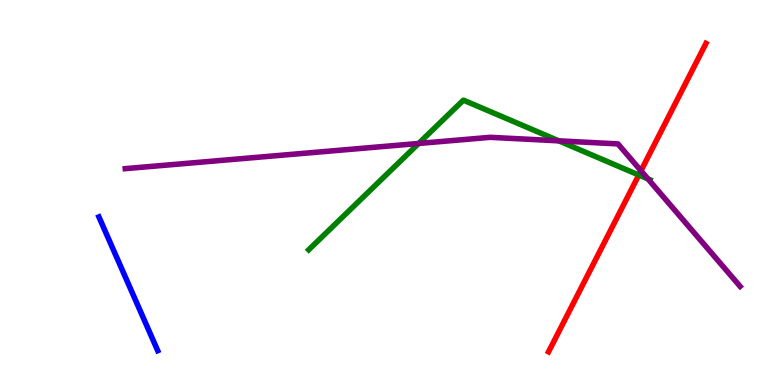[{'lines': ['blue', 'red'], 'intersections': []}, {'lines': ['green', 'red'], 'intersections': [{'x': 8.24, 'y': 5.45}]}, {'lines': ['purple', 'red'], 'intersections': [{'x': 8.27, 'y': 5.56}]}, {'lines': ['blue', 'green'], 'intersections': []}, {'lines': ['blue', 'purple'], 'intersections': []}, {'lines': ['green', 'purple'], 'intersections': [{'x': 5.4, 'y': 6.27}, {'x': 7.21, 'y': 6.34}, {'x': 8.36, 'y': 5.35}]}]